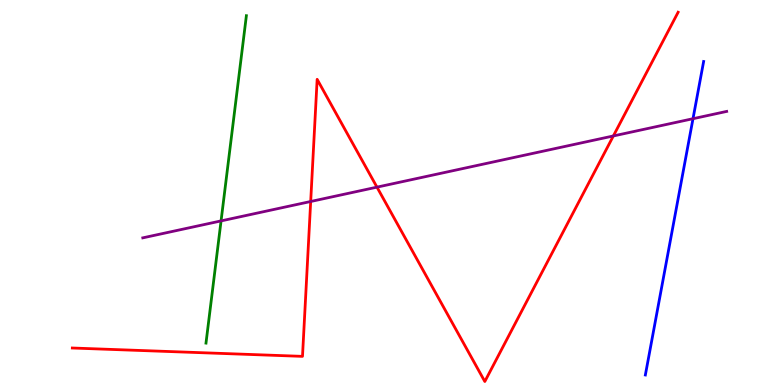[{'lines': ['blue', 'red'], 'intersections': []}, {'lines': ['green', 'red'], 'intersections': []}, {'lines': ['purple', 'red'], 'intersections': [{'x': 4.01, 'y': 4.77}, {'x': 4.86, 'y': 5.14}, {'x': 7.91, 'y': 6.47}]}, {'lines': ['blue', 'green'], 'intersections': []}, {'lines': ['blue', 'purple'], 'intersections': [{'x': 8.94, 'y': 6.92}]}, {'lines': ['green', 'purple'], 'intersections': [{'x': 2.85, 'y': 4.26}]}]